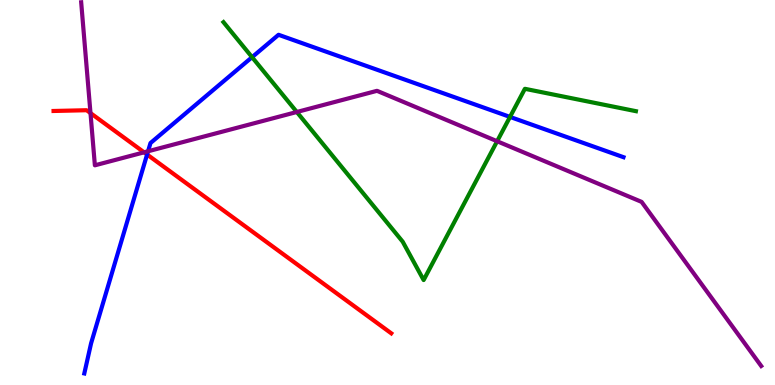[{'lines': ['blue', 'red'], 'intersections': [{'x': 1.9, 'y': 5.99}]}, {'lines': ['green', 'red'], 'intersections': []}, {'lines': ['purple', 'red'], 'intersections': [{'x': 1.17, 'y': 7.06}, {'x': 1.86, 'y': 6.04}]}, {'lines': ['blue', 'green'], 'intersections': [{'x': 3.25, 'y': 8.51}, {'x': 6.58, 'y': 6.96}]}, {'lines': ['blue', 'purple'], 'intersections': [{'x': 1.91, 'y': 6.07}]}, {'lines': ['green', 'purple'], 'intersections': [{'x': 3.83, 'y': 7.09}, {'x': 6.41, 'y': 6.33}]}]